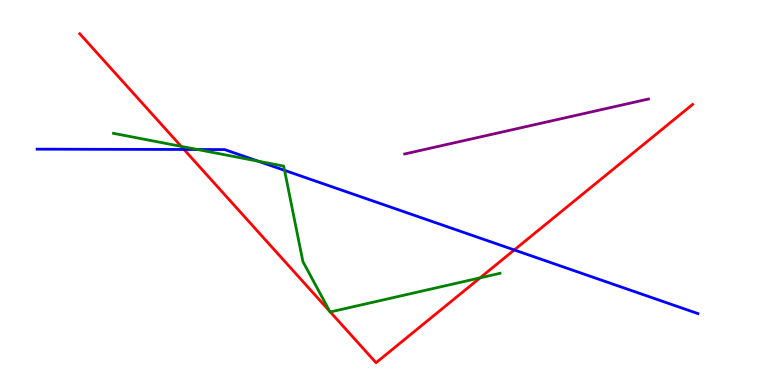[{'lines': ['blue', 'red'], 'intersections': [{'x': 2.37, 'y': 6.12}, {'x': 6.64, 'y': 3.51}]}, {'lines': ['green', 'red'], 'intersections': [{'x': 2.34, 'y': 6.2}, {'x': 4.25, 'y': 1.91}, {'x': 4.26, 'y': 1.9}, {'x': 6.19, 'y': 2.78}]}, {'lines': ['purple', 'red'], 'intersections': []}, {'lines': ['blue', 'green'], 'intersections': [{'x': 2.55, 'y': 6.12}, {'x': 3.33, 'y': 5.81}, {'x': 3.67, 'y': 5.58}]}, {'lines': ['blue', 'purple'], 'intersections': []}, {'lines': ['green', 'purple'], 'intersections': []}]